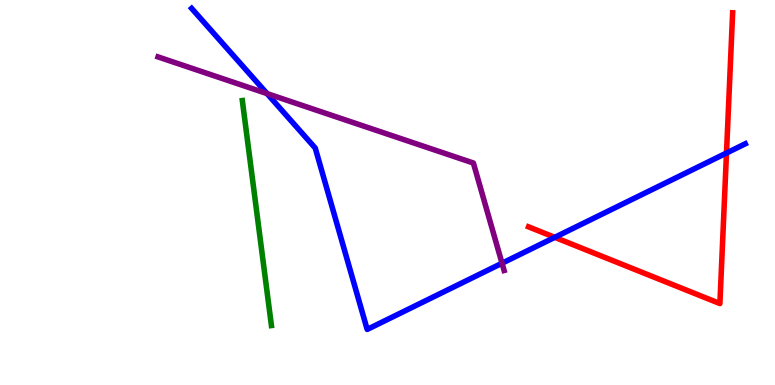[{'lines': ['blue', 'red'], 'intersections': [{'x': 7.16, 'y': 3.84}, {'x': 9.37, 'y': 6.03}]}, {'lines': ['green', 'red'], 'intersections': []}, {'lines': ['purple', 'red'], 'intersections': []}, {'lines': ['blue', 'green'], 'intersections': []}, {'lines': ['blue', 'purple'], 'intersections': [{'x': 3.45, 'y': 7.57}, {'x': 6.48, 'y': 3.16}]}, {'lines': ['green', 'purple'], 'intersections': []}]